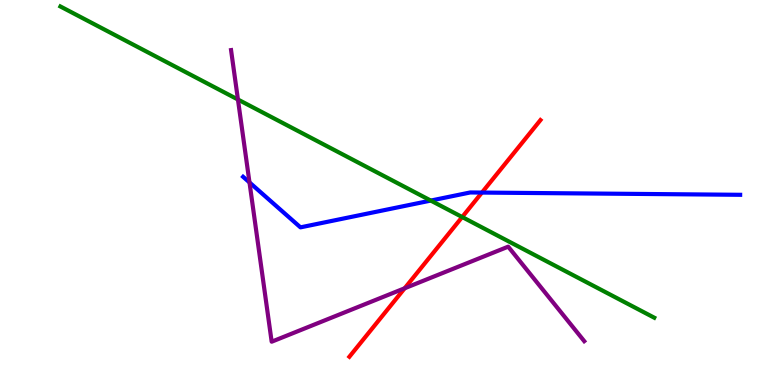[{'lines': ['blue', 'red'], 'intersections': [{'x': 6.22, 'y': 5.0}]}, {'lines': ['green', 'red'], 'intersections': [{'x': 5.96, 'y': 4.36}]}, {'lines': ['purple', 'red'], 'intersections': [{'x': 5.22, 'y': 2.51}]}, {'lines': ['blue', 'green'], 'intersections': [{'x': 5.56, 'y': 4.79}]}, {'lines': ['blue', 'purple'], 'intersections': [{'x': 3.22, 'y': 5.26}]}, {'lines': ['green', 'purple'], 'intersections': [{'x': 3.07, 'y': 7.42}]}]